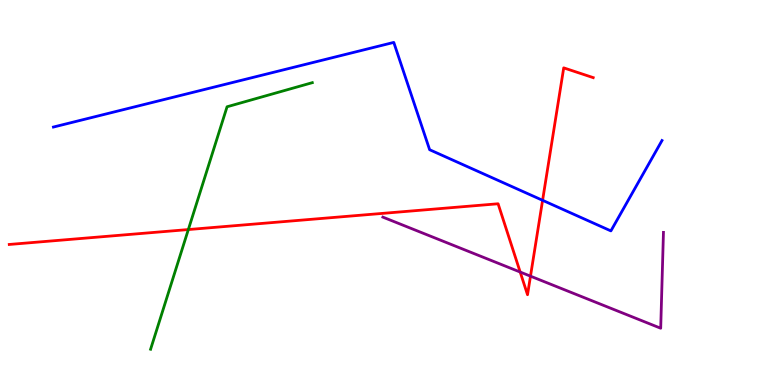[{'lines': ['blue', 'red'], 'intersections': [{'x': 7.0, 'y': 4.8}]}, {'lines': ['green', 'red'], 'intersections': [{'x': 2.43, 'y': 4.04}]}, {'lines': ['purple', 'red'], 'intersections': [{'x': 6.71, 'y': 2.93}, {'x': 6.85, 'y': 2.83}]}, {'lines': ['blue', 'green'], 'intersections': []}, {'lines': ['blue', 'purple'], 'intersections': []}, {'lines': ['green', 'purple'], 'intersections': []}]